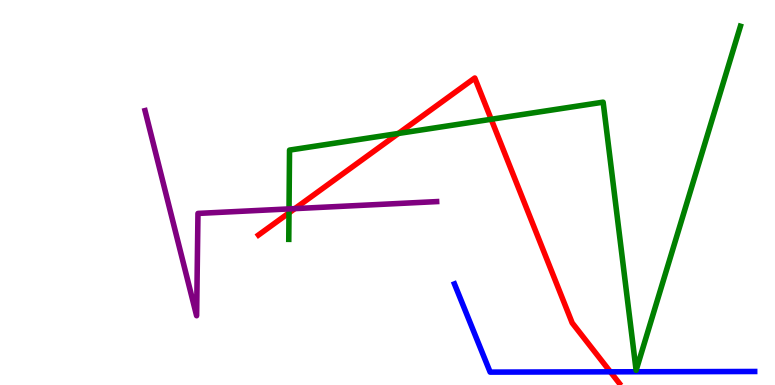[{'lines': ['blue', 'red'], 'intersections': [{'x': 7.88, 'y': 0.342}]}, {'lines': ['green', 'red'], 'intersections': [{'x': 3.73, 'y': 4.47}, {'x': 5.14, 'y': 6.53}, {'x': 6.34, 'y': 6.9}]}, {'lines': ['purple', 'red'], 'intersections': [{'x': 3.8, 'y': 4.58}]}, {'lines': ['blue', 'green'], 'intersections': []}, {'lines': ['blue', 'purple'], 'intersections': []}, {'lines': ['green', 'purple'], 'intersections': [{'x': 3.73, 'y': 4.57}]}]